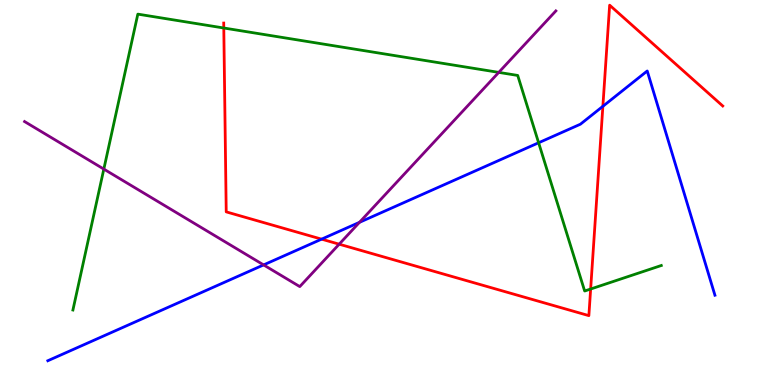[{'lines': ['blue', 'red'], 'intersections': [{'x': 4.15, 'y': 3.79}, {'x': 7.78, 'y': 7.24}]}, {'lines': ['green', 'red'], 'intersections': [{'x': 2.89, 'y': 9.27}, {'x': 7.62, 'y': 2.49}]}, {'lines': ['purple', 'red'], 'intersections': [{'x': 4.38, 'y': 3.66}]}, {'lines': ['blue', 'green'], 'intersections': [{'x': 6.95, 'y': 6.29}]}, {'lines': ['blue', 'purple'], 'intersections': [{'x': 3.4, 'y': 3.12}, {'x': 4.64, 'y': 4.23}]}, {'lines': ['green', 'purple'], 'intersections': [{'x': 1.34, 'y': 5.61}, {'x': 6.44, 'y': 8.12}]}]